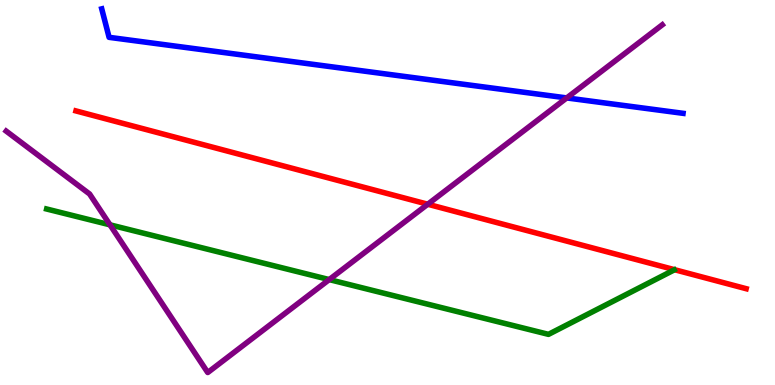[{'lines': ['blue', 'red'], 'intersections': []}, {'lines': ['green', 'red'], 'intersections': []}, {'lines': ['purple', 'red'], 'intersections': [{'x': 5.52, 'y': 4.7}]}, {'lines': ['blue', 'green'], 'intersections': []}, {'lines': ['blue', 'purple'], 'intersections': [{'x': 7.31, 'y': 7.46}]}, {'lines': ['green', 'purple'], 'intersections': [{'x': 1.42, 'y': 4.16}, {'x': 4.25, 'y': 2.74}]}]